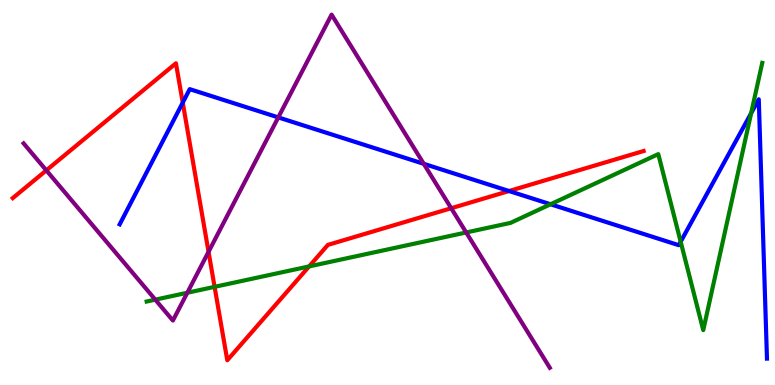[{'lines': ['blue', 'red'], 'intersections': [{'x': 2.36, 'y': 7.33}, {'x': 6.57, 'y': 5.04}]}, {'lines': ['green', 'red'], 'intersections': [{'x': 2.77, 'y': 2.55}, {'x': 3.99, 'y': 3.08}]}, {'lines': ['purple', 'red'], 'intersections': [{'x': 0.598, 'y': 5.58}, {'x': 2.69, 'y': 3.46}, {'x': 5.82, 'y': 4.59}]}, {'lines': ['blue', 'green'], 'intersections': [{'x': 7.1, 'y': 4.69}, {'x': 8.78, 'y': 3.72}, {'x': 9.69, 'y': 7.06}]}, {'lines': ['blue', 'purple'], 'intersections': [{'x': 3.59, 'y': 6.95}, {'x': 5.47, 'y': 5.74}]}, {'lines': ['green', 'purple'], 'intersections': [{'x': 2.0, 'y': 2.22}, {'x': 2.42, 'y': 2.4}, {'x': 6.02, 'y': 3.96}]}]